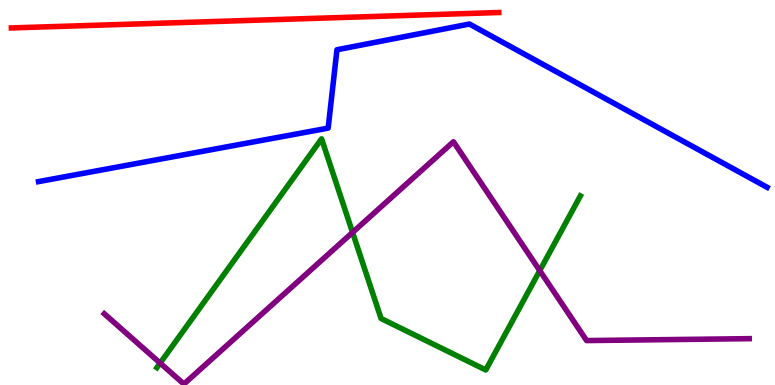[{'lines': ['blue', 'red'], 'intersections': []}, {'lines': ['green', 'red'], 'intersections': []}, {'lines': ['purple', 'red'], 'intersections': []}, {'lines': ['blue', 'green'], 'intersections': []}, {'lines': ['blue', 'purple'], 'intersections': []}, {'lines': ['green', 'purple'], 'intersections': [{'x': 2.07, 'y': 0.569}, {'x': 4.55, 'y': 3.96}, {'x': 6.96, 'y': 2.97}]}]